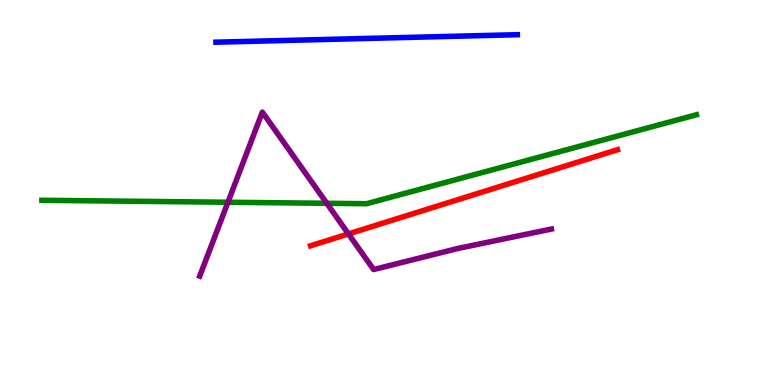[{'lines': ['blue', 'red'], 'intersections': []}, {'lines': ['green', 'red'], 'intersections': []}, {'lines': ['purple', 'red'], 'intersections': [{'x': 4.5, 'y': 3.92}]}, {'lines': ['blue', 'green'], 'intersections': []}, {'lines': ['blue', 'purple'], 'intersections': []}, {'lines': ['green', 'purple'], 'intersections': [{'x': 2.94, 'y': 4.75}, {'x': 4.22, 'y': 4.72}]}]